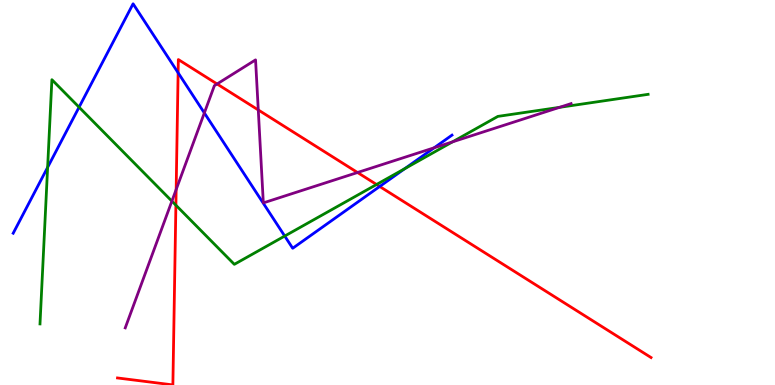[{'lines': ['blue', 'red'], 'intersections': [{'x': 2.3, 'y': 8.11}, {'x': 4.9, 'y': 5.16}]}, {'lines': ['green', 'red'], 'intersections': [{'x': 2.27, 'y': 4.67}, {'x': 4.86, 'y': 5.21}]}, {'lines': ['purple', 'red'], 'intersections': [{'x': 2.27, 'y': 5.08}, {'x': 2.8, 'y': 7.82}, {'x': 3.33, 'y': 7.14}, {'x': 4.61, 'y': 5.52}]}, {'lines': ['blue', 'green'], 'intersections': [{'x': 0.614, 'y': 5.65}, {'x': 1.02, 'y': 7.22}, {'x': 3.67, 'y': 3.87}, {'x': 5.22, 'y': 5.62}]}, {'lines': ['blue', 'purple'], 'intersections': [{'x': 2.64, 'y': 7.07}, {'x': 5.6, 'y': 6.16}]}, {'lines': ['green', 'purple'], 'intersections': [{'x': 2.22, 'y': 4.78}, {'x': 5.84, 'y': 6.31}, {'x': 7.22, 'y': 7.21}]}]